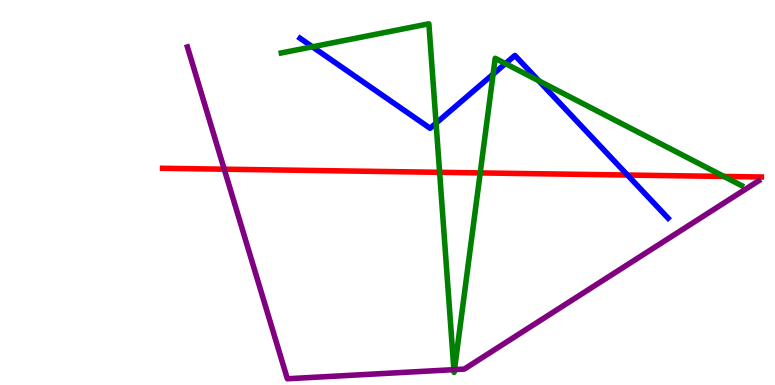[{'lines': ['blue', 'red'], 'intersections': [{'x': 8.1, 'y': 5.45}]}, {'lines': ['green', 'red'], 'intersections': [{'x': 5.67, 'y': 5.52}, {'x': 6.2, 'y': 5.51}, {'x': 9.34, 'y': 5.42}]}, {'lines': ['purple', 'red'], 'intersections': [{'x': 2.89, 'y': 5.61}]}, {'lines': ['blue', 'green'], 'intersections': [{'x': 4.03, 'y': 8.78}, {'x': 5.63, 'y': 6.8}, {'x': 6.36, 'y': 8.07}, {'x': 6.52, 'y': 8.35}, {'x': 6.95, 'y': 7.9}]}, {'lines': ['blue', 'purple'], 'intersections': []}, {'lines': ['green', 'purple'], 'intersections': [{'x': 5.86, 'y': 0.399}, {'x': 5.86, 'y': 0.4}]}]